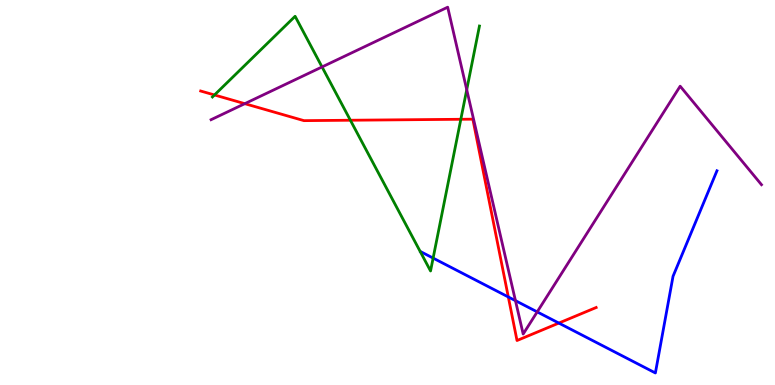[{'lines': ['blue', 'red'], 'intersections': [{'x': 6.56, 'y': 2.29}, {'x': 7.21, 'y': 1.61}]}, {'lines': ['green', 'red'], 'intersections': [{'x': 2.77, 'y': 7.53}, {'x': 4.52, 'y': 6.88}, {'x': 5.95, 'y': 6.9}]}, {'lines': ['purple', 'red'], 'intersections': [{'x': 3.16, 'y': 7.31}]}, {'lines': ['blue', 'green'], 'intersections': [{'x': 5.59, 'y': 3.3}]}, {'lines': ['blue', 'purple'], 'intersections': [{'x': 6.65, 'y': 2.19}, {'x': 6.93, 'y': 1.9}]}, {'lines': ['green', 'purple'], 'intersections': [{'x': 4.16, 'y': 8.26}, {'x': 6.02, 'y': 7.67}]}]